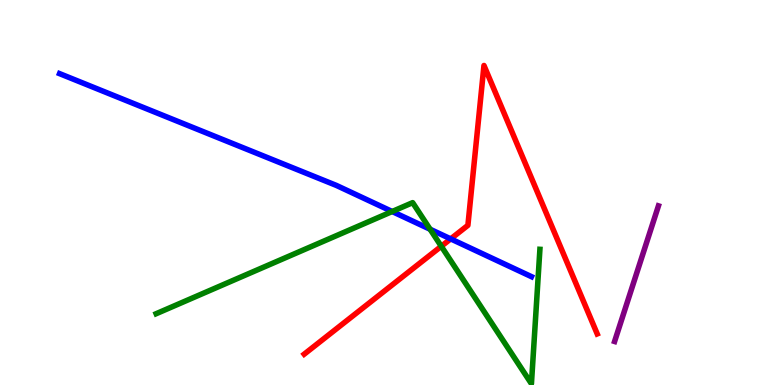[{'lines': ['blue', 'red'], 'intersections': [{'x': 5.82, 'y': 3.8}]}, {'lines': ['green', 'red'], 'intersections': [{'x': 5.69, 'y': 3.6}]}, {'lines': ['purple', 'red'], 'intersections': []}, {'lines': ['blue', 'green'], 'intersections': [{'x': 5.06, 'y': 4.51}, {'x': 5.55, 'y': 4.05}]}, {'lines': ['blue', 'purple'], 'intersections': []}, {'lines': ['green', 'purple'], 'intersections': []}]